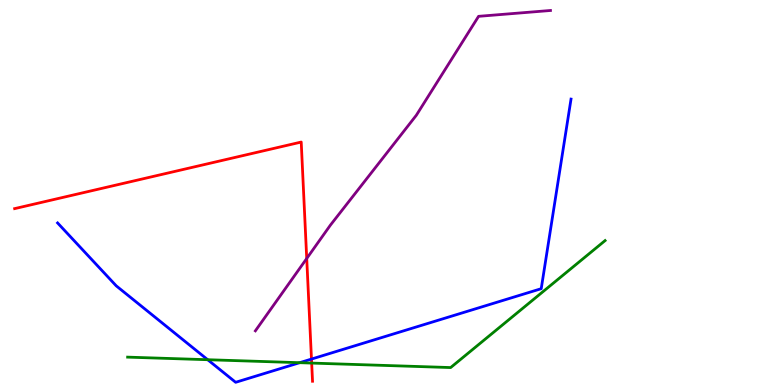[{'lines': ['blue', 'red'], 'intersections': [{'x': 4.02, 'y': 0.674}]}, {'lines': ['green', 'red'], 'intersections': [{'x': 4.02, 'y': 0.569}]}, {'lines': ['purple', 'red'], 'intersections': [{'x': 3.96, 'y': 3.29}]}, {'lines': ['blue', 'green'], 'intersections': [{'x': 2.68, 'y': 0.657}, {'x': 3.87, 'y': 0.579}]}, {'lines': ['blue', 'purple'], 'intersections': []}, {'lines': ['green', 'purple'], 'intersections': []}]